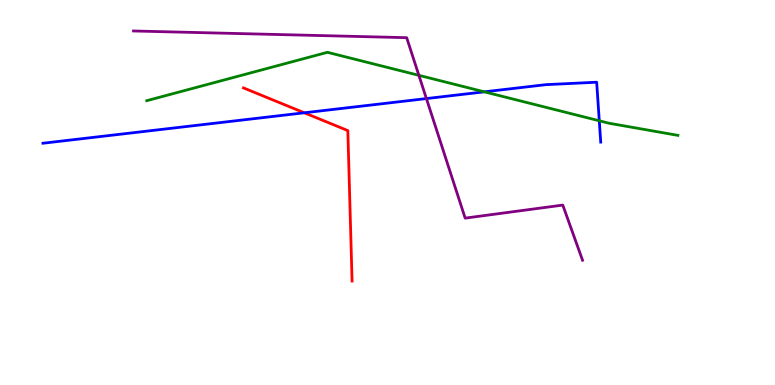[{'lines': ['blue', 'red'], 'intersections': [{'x': 3.93, 'y': 7.07}]}, {'lines': ['green', 'red'], 'intersections': []}, {'lines': ['purple', 'red'], 'intersections': []}, {'lines': ['blue', 'green'], 'intersections': [{'x': 6.25, 'y': 7.61}, {'x': 7.73, 'y': 6.86}]}, {'lines': ['blue', 'purple'], 'intersections': [{'x': 5.5, 'y': 7.44}]}, {'lines': ['green', 'purple'], 'intersections': [{'x': 5.4, 'y': 8.04}]}]